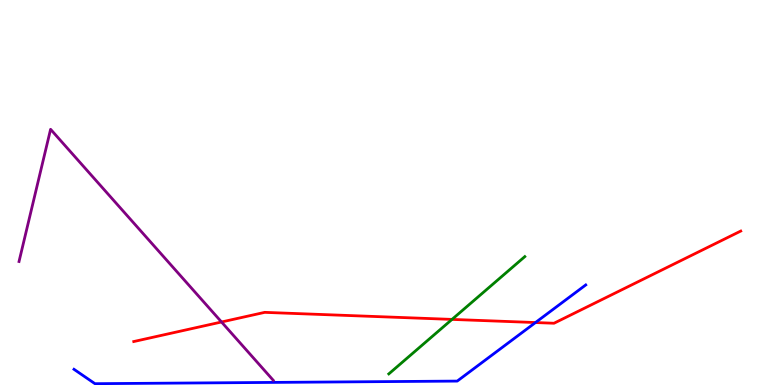[{'lines': ['blue', 'red'], 'intersections': [{'x': 6.91, 'y': 1.62}]}, {'lines': ['green', 'red'], 'intersections': [{'x': 5.83, 'y': 1.7}]}, {'lines': ['purple', 'red'], 'intersections': [{'x': 2.86, 'y': 1.64}]}, {'lines': ['blue', 'green'], 'intersections': []}, {'lines': ['blue', 'purple'], 'intersections': []}, {'lines': ['green', 'purple'], 'intersections': []}]